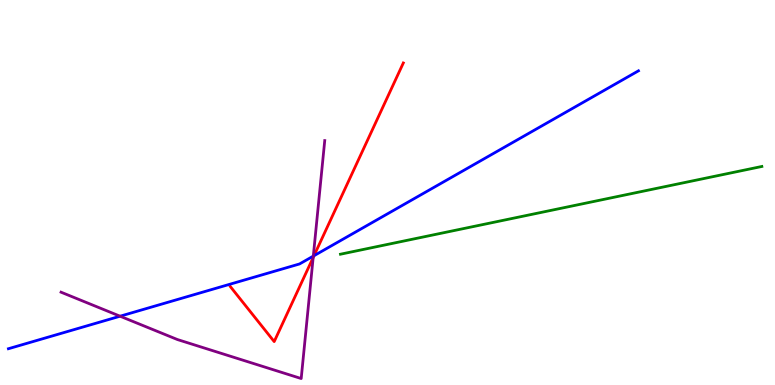[{'lines': ['blue', 'red'], 'intersections': [{'x': 4.05, 'y': 3.36}]}, {'lines': ['green', 'red'], 'intersections': []}, {'lines': ['purple', 'red'], 'intersections': [{'x': 4.04, 'y': 3.31}]}, {'lines': ['blue', 'green'], 'intersections': []}, {'lines': ['blue', 'purple'], 'intersections': [{'x': 1.55, 'y': 1.79}, {'x': 4.04, 'y': 3.35}]}, {'lines': ['green', 'purple'], 'intersections': []}]